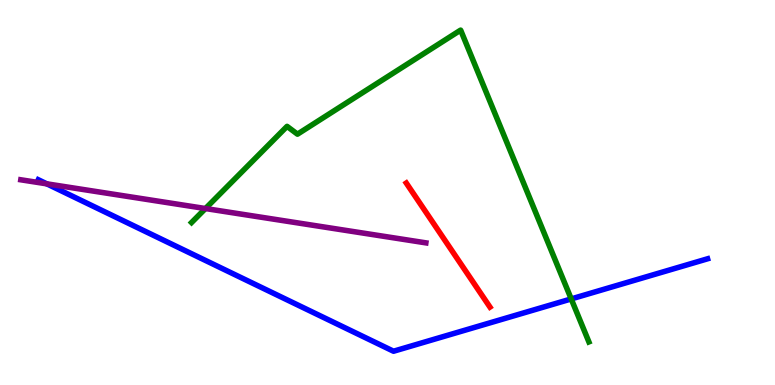[{'lines': ['blue', 'red'], 'intersections': []}, {'lines': ['green', 'red'], 'intersections': []}, {'lines': ['purple', 'red'], 'intersections': []}, {'lines': ['blue', 'green'], 'intersections': [{'x': 7.37, 'y': 2.24}]}, {'lines': ['blue', 'purple'], 'intersections': [{'x': 0.604, 'y': 5.23}]}, {'lines': ['green', 'purple'], 'intersections': [{'x': 2.65, 'y': 4.58}]}]